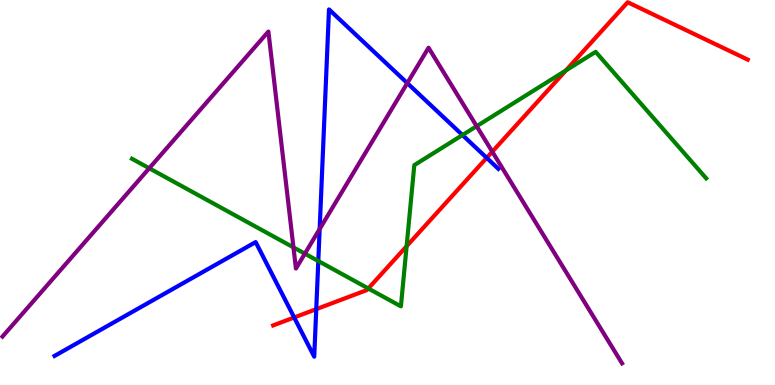[{'lines': ['blue', 'red'], 'intersections': [{'x': 3.8, 'y': 1.75}, {'x': 4.08, 'y': 1.97}, {'x': 6.28, 'y': 5.9}]}, {'lines': ['green', 'red'], 'intersections': [{'x': 4.75, 'y': 2.51}, {'x': 5.25, 'y': 3.6}, {'x': 7.3, 'y': 8.17}]}, {'lines': ['purple', 'red'], 'intersections': [{'x': 6.35, 'y': 6.06}]}, {'lines': ['blue', 'green'], 'intersections': [{'x': 4.11, 'y': 3.22}, {'x': 5.97, 'y': 6.49}]}, {'lines': ['blue', 'purple'], 'intersections': [{'x': 4.12, 'y': 4.05}, {'x': 5.26, 'y': 7.84}]}, {'lines': ['green', 'purple'], 'intersections': [{'x': 1.93, 'y': 5.63}, {'x': 3.79, 'y': 3.57}, {'x': 3.93, 'y': 3.41}, {'x': 6.15, 'y': 6.72}]}]